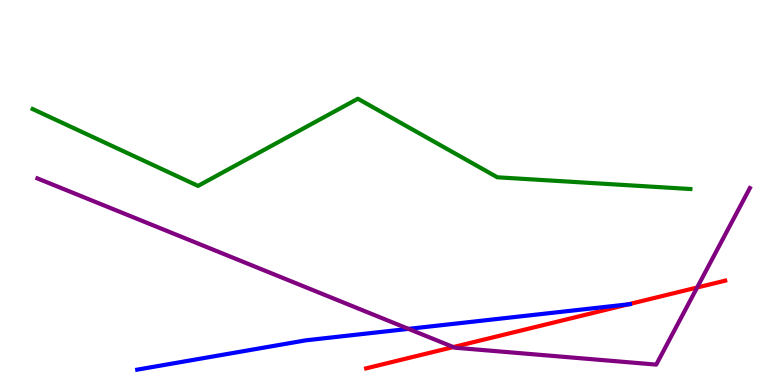[{'lines': ['blue', 'red'], 'intersections': [{'x': 8.11, 'y': 2.09}]}, {'lines': ['green', 'red'], 'intersections': []}, {'lines': ['purple', 'red'], 'intersections': [{'x': 5.85, 'y': 0.985}, {'x': 9.0, 'y': 2.53}]}, {'lines': ['blue', 'green'], 'intersections': []}, {'lines': ['blue', 'purple'], 'intersections': [{'x': 5.27, 'y': 1.46}]}, {'lines': ['green', 'purple'], 'intersections': []}]